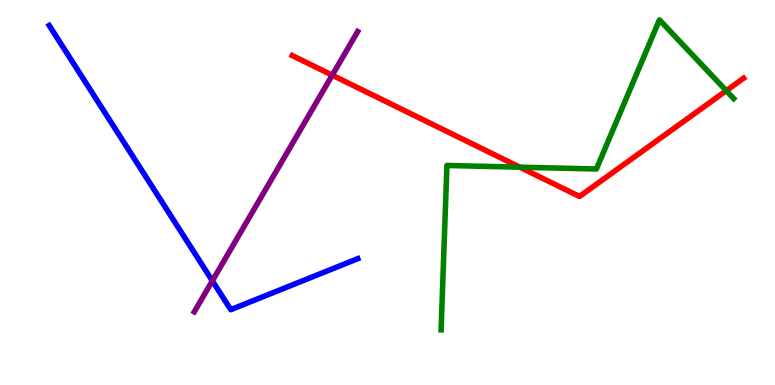[{'lines': ['blue', 'red'], 'intersections': []}, {'lines': ['green', 'red'], 'intersections': [{'x': 6.71, 'y': 5.66}, {'x': 9.37, 'y': 7.64}]}, {'lines': ['purple', 'red'], 'intersections': [{'x': 4.29, 'y': 8.05}]}, {'lines': ['blue', 'green'], 'intersections': []}, {'lines': ['blue', 'purple'], 'intersections': [{'x': 2.74, 'y': 2.71}]}, {'lines': ['green', 'purple'], 'intersections': []}]